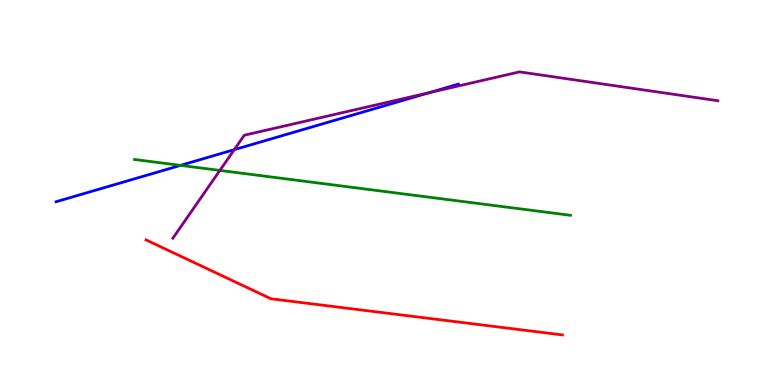[{'lines': ['blue', 'red'], 'intersections': []}, {'lines': ['green', 'red'], 'intersections': []}, {'lines': ['purple', 'red'], 'intersections': []}, {'lines': ['blue', 'green'], 'intersections': [{'x': 2.33, 'y': 5.7}]}, {'lines': ['blue', 'purple'], 'intersections': [{'x': 3.02, 'y': 6.11}, {'x': 5.54, 'y': 7.59}]}, {'lines': ['green', 'purple'], 'intersections': [{'x': 2.84, 'y': 5.57}]}]